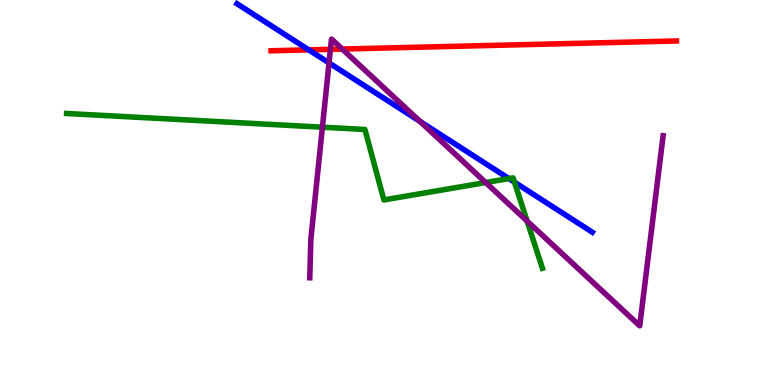[{'lines': ['blue', 'red'], 'intersections': [{'x': 3.98, 'y': 8.7}]}, {'lines': ['green', 'red'], 'intersections': []}, {'lines': ['purple', 'red'], 'intersections': [{'x': 4.26, 'y': 8.72}, {'x': 4.42, 'y': 8.73}]}, {'lines': ['blue', 'green'], 'intersections': [{'x': 6.57, 'y': 5.36}, {'x': 6.64, 'y': 5.27}]}, {'lines': ['blue', 'purple'], 'intersections': [{'x': 4.25, 'y': 8.37}, {'x': 5.42, 'y': 6.85}]}, {'lines': ['green', 'purple'], 'intersections': [{'x': 4.16, 'y': 6.7}, {'x': 6.27, 'y': 5.26}, {'x': 6.8, 'y': 4.26}]}]